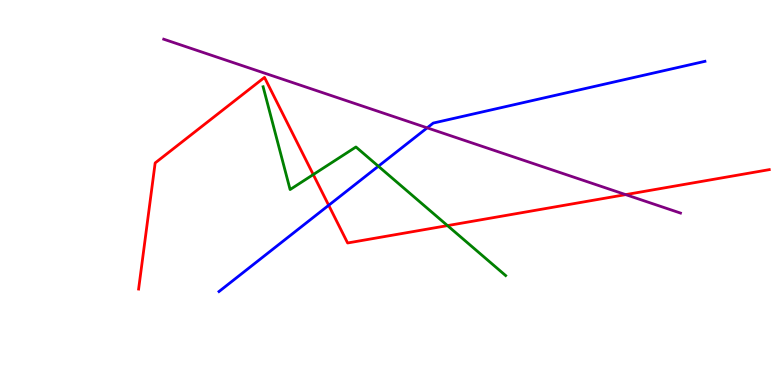[{'lines': ['blue', 'red'], 'intersections': [{'x': 4.24, 'y': 4.67}]}, {'lines': ['green', 'red'], 'intersections': [{'x': 4.04, 'y': 5.47}, {'x': 5.77, 'y': 4.14}]}, {'lines': ['purple', 'red'], 'intersections': [{'x': 8.07, 'y': 4.94}]}, {'lines': ['blue', 'green'], 'intersections': [{'x': 4.88, 'y': 5.68}]}, {'lines': ['blue', 'purple'], 'intersections': [{'x': 5.51, 'y': 6.68}]}, {'lines': ['green', 'purple'], 'intersections': []}]